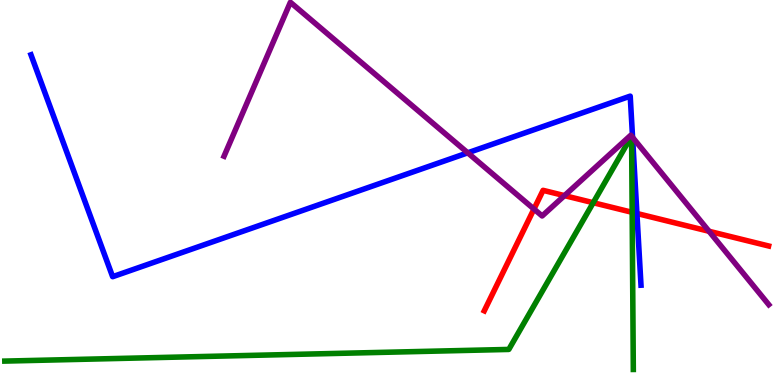[{'lines': ['blue', 'red'], 'intersections': [{'x': 8.22, 'y': 4.45}]}, {'lines': ['green', 'red'], 'intersections': [{'x': 7.65, 'y': 4.73}, {'x': 8.16, 'y': 4.49}]}, {'lines': ['purple', 'red'], 'intersections': [{'x': 6.89, 'y': 4.57}, {'x': 7.28, 'y': 4.92}, {'x': 9.15, 'y': 3.99}]}, {'lines': ['blue', 'green'], 'intersections': []}, {'lines': ['blue', 'purple'], 'intersections': [{'x': 6.04, 'y': 6.03}, {'x': 8.16, 'y': 6.43}]}, {'lines': ['green', 'purple'], 'intersections': [{'x': 8.15, 'y': 6.46}, {'x': 8.15, 'y': 6.46}]}]